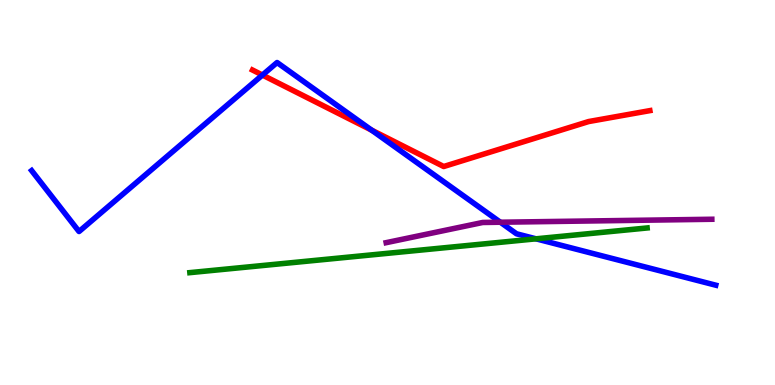[{'lines': ['blue', 'red'], 'intersections': [{'x': 3.39, 'y': 8.05}, {'x': 4.79, 'y': 6.62}]}, {'lines': ['green', 'red'], 'intersections': []}, {'lines': ['purple', 'red'], 'intersections': []}, {'lines': ['blue', 'green'], 'intersections': [{'x': 6.92, 'y': 3.8}]}, {'lines': ['blue', 'purple'], 'intersections': [{'x': 6.46, 'y': 4.23}]}, {'lines': ['green', 'purple'], 'intersections': []}]